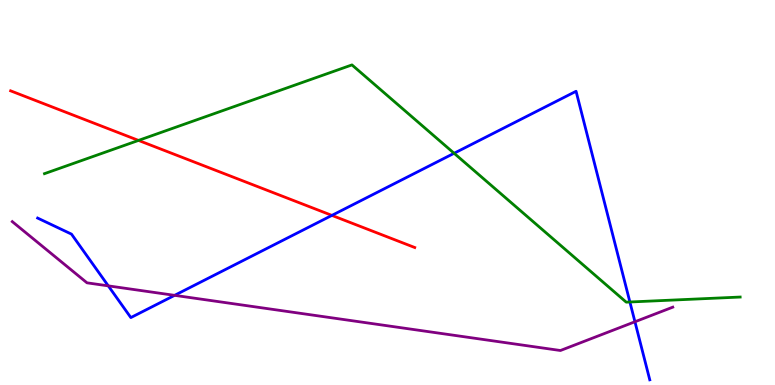[{'lines': ['blue', 'red'], 'intersections': [{'x': 4.28, 'y': 4.41}]}, {'lines': ['green', 'red'], 'intersections': [{'x': 1.79, 'y': 6.35}]}, {'lines': ['purple', 'red'], 'intersections': []}, {'lines': ['blue', 'green'], 'intersections': [{'x': 5.86, 'y': 6.02}, {'x': 8.13, 'y': 2.16}]}, {'lines': ['blue', 'purple'], 'intersections': [{'x': 1.4, 'y': 2.57}, {'x': 2.25, 'y': 2.33}, {'x': 8.19, 'y': 1.64}]}, {'lines': ['green', 'purple'], 'intersections': []}]